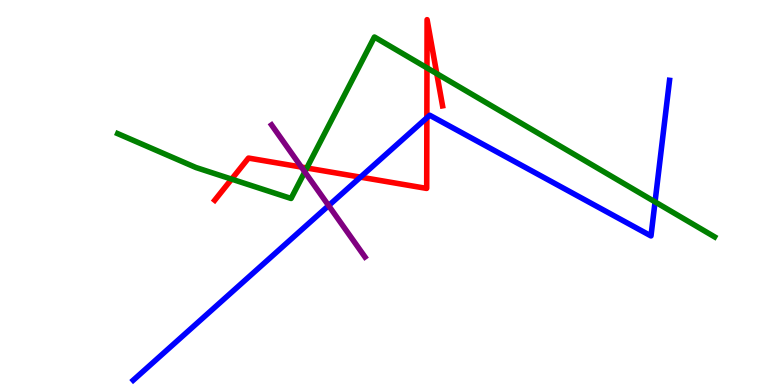[{'lines': ['blue', 'red'], 'intersections': [{'x': 4.65, 'y': 5.4}, {'x': 5.51, 'y': 6.94}]}, {'lines': ['green', 'red'], 'intersections': [{'x': 2.99, 'y': 5.35}, {'x': 3.96, 'y': 5.64}, {'x': 5.51, 'y': 8.24}, {'x': 5.64, 'y': 8.09}]}, {'lines': ['purple', 'red'], 'intersections': [{'x': 3.89, 'y': 5.66}]}, {'lines': ['blue', 'green'], 'intersections': [{'x': 8.45, 'y': 4.76}]}, {'lines': ['blue', 'purple'], 'intersections': [{'x': 4.24, 'y': 4.66}]}, {'lines': ['green', 'purple'], 'intersections': [{'x': 3.93, 'y': 5.54}]}]